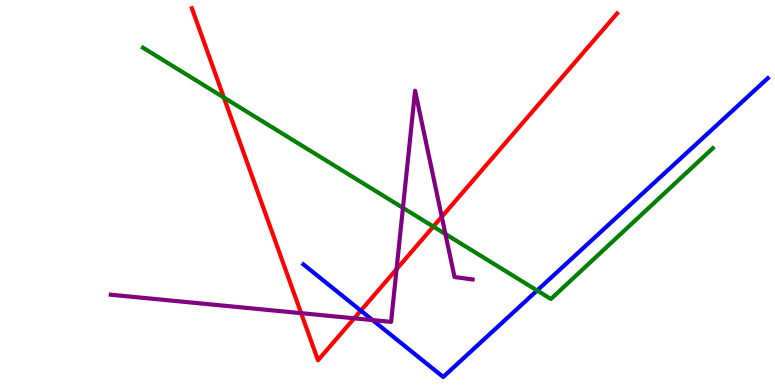[{'lines': ['blue', 'red'], 'intersections': [{'x': 4.66, 'y': 1.93}]}, {'lines': ['green', 'red'], 'intersections': [{'x': 2.89, 'y': 7.47}, {'x': 5.59, 'y': 4.12}]}, {'lines': ['purple', 'red'], 'intersections': [{'x': 3.89, 'y': 1.87}, {'x': 4.57, 'y': 1.73}, {'x': 5.12, 'y': 3.01}, {'x': 5.7, 'y': 4.37}]}, {'lines': ['blue', 'green'], 'intersections': [{'x': 6.93, 'y': 2.45}]}, {'lines': ['blue', 'purple'], 'intersections': [{'x': 4.81, 'y': 1.69}]}, {'lines': ['green', 'purple'], 'intersections': [{'x': 5.2, 'y': 4.6}, {'x': 5.75, 'y': 3.92}]}]